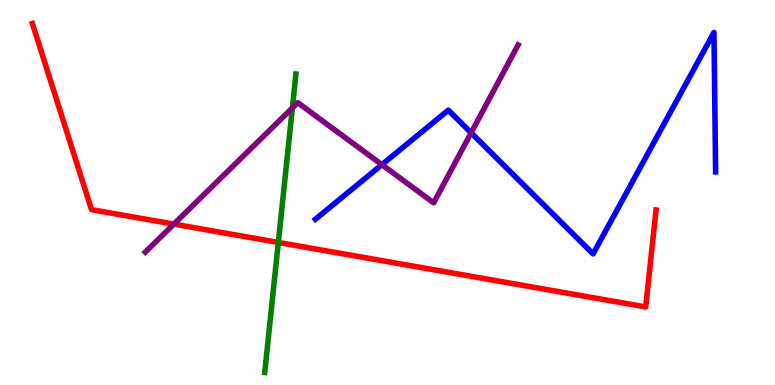[{'lines': ['blue', 'red'], 'intersections': []}, {'lines': ['green', 'red'], 'intersections': [{'x': 3.59, 'y': 3.7}]}, {'lines': ['purple', 'red'], 'intersections': [{'x': 2.24, 'y': 4.18}]}, {'lines': ['blue', 'green'], 'intersections': []}, {'lines': ['blue', 'purple'], 'intersections': [{'x': 4.93, 'y': 5.72}, {'x': 6.08, 'y': 6.55}]}, {'lines': ['green', 'purple'], 'intersections': [{'x': 3.77, 'y': 7.2}]}]